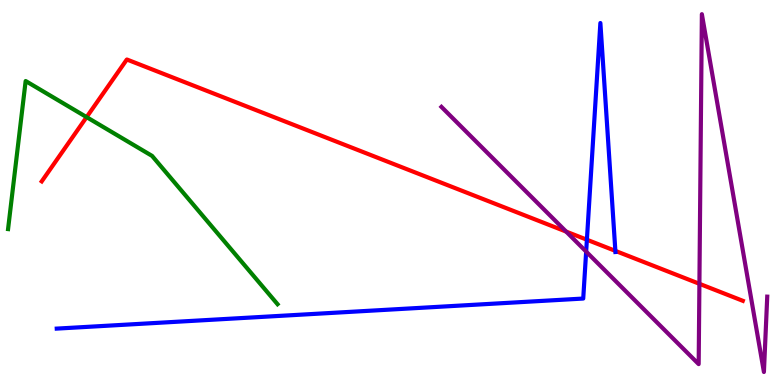[{'lines': ['blue', 'red'], 'intersections': [{'x': 7.57, 'y': 3.77}, {'x': 7.94, 'y': 3.48}]}, {'lines': ['green', 'red'], 'intersections': [{'x': 1.12, 'y': 6.96}]}, {'lines': ['purple', 'red'], 'intersections': [{'x': 7.31, 'y': 3.98}, {'x': 9.02, 'y': 2.63}]}, {'lines': ['blue', 'green'], 'intersections': []}, {'lines': ['blue', 'purple'], 'intersections': [{'x': 7.56, 'y': 3.47}]}, {'lines': ['green', 'purple'], 'intersections': []}]